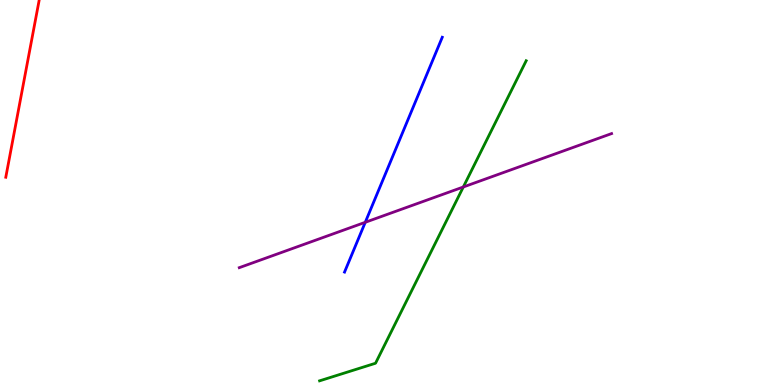[{'lines': ['blue', 'red'], 'intersections': []}, {'lines': ['green', 'red'], 'intersections': []}, {'lines': ['purple', 'red'], 'intersections': []}, {'lines': ['blue', 'green'], 'intersections': []}, {'lines': ['blue', 'purple'], 'intersections': [{'x': 4.71, 'y': 4.23}]}, {'lines': ['green', 'purple'], 'intersections': [{'x': 5.98, 'y': 5.14}]}]